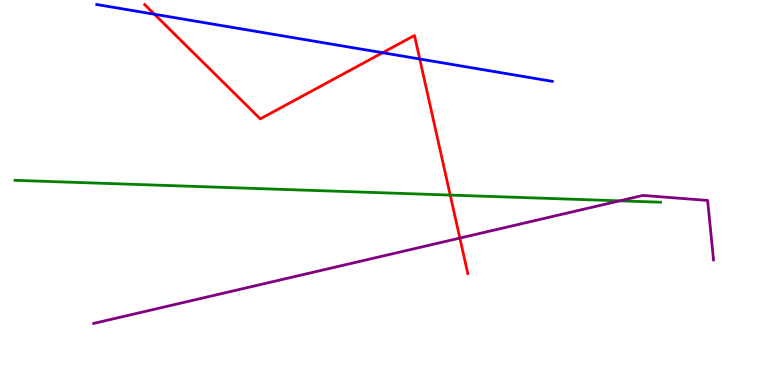[{'lines': ['blue', 'red'], 'intersections': [{'x': 1.99, 'y': 9.63}, {'x': 4.94, 'y': 8.63}, {'x': 5.42, 'y': 8.47}]}, {'lines': ['green', 'red'], 'intersections': [{'x': 5.81, 'y': 4.93}]}, {'lines': ['purple', 'red'], 'intersections': [{'x': 5.93, 'y': 3.82}]}, {'lines': ['blue', 'green'], 'intersections': []}, {'lines': ['blue', 'purple'], 'intersections': []}, {'lines': ['green', 'purple'], 'intersections': [{'x': 8.0, 'y': 4.78}]}]